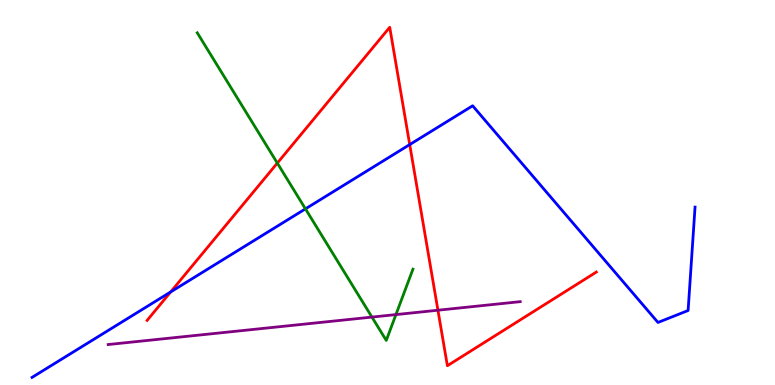[{'lines': ['blue', 'red'], 'intersections': [{'x': 2.2, 'y': 2.42}, {'x': 5.29, 'y': 6.24}]}, {'lines': ['green', 'red'], 'intersections': [{'x': 3.58, 'y': 5.76}]}, {'lines': ['purple', 'red'], 'intersections': [{'x': 5.65, 'y': 1.94}]}, {'lines': ['blue', 'green'], 'intersections': [{'x': 3.94, 'y': 4.58}]}, {'lines': ['blue', 'purple'], 'intersections': []}, {'lines': ['green', 'purple'], 'intersections': [{'x': 4.8, 'y': 1.76}, {'x': 5.11, 'y': 1.83}]}]